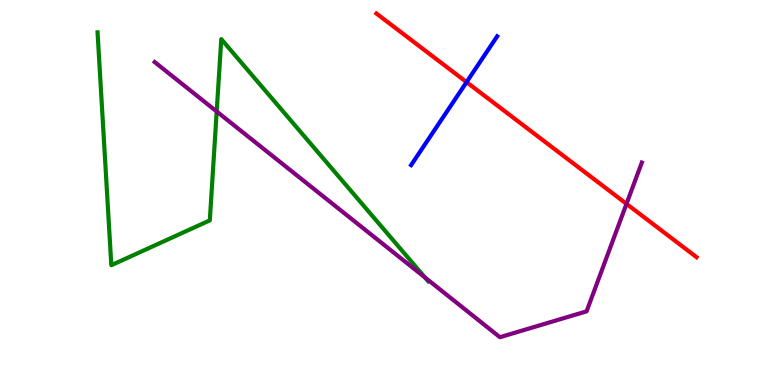[{'lines': ['blue', 'red'], 'intersections': [{'x': 6.02, 'y': 7.87}]}, {'lines': ['green', 'red'], 'intersections': []}, {'lines': ['purple', 'red'], 'intersections': [{'x': 8.08, 'y': 4.71}]}, {'lines': ['blue', 'green'], 'intersections': []}, {'lines': ['blue', 'purple'], 'intersections': []}, {'lines': ['green', 'purple'], 'intersections': [{'x': 2.8, 'y': 7.1}, {'x': 5.48, 'y': 2.79}]}]